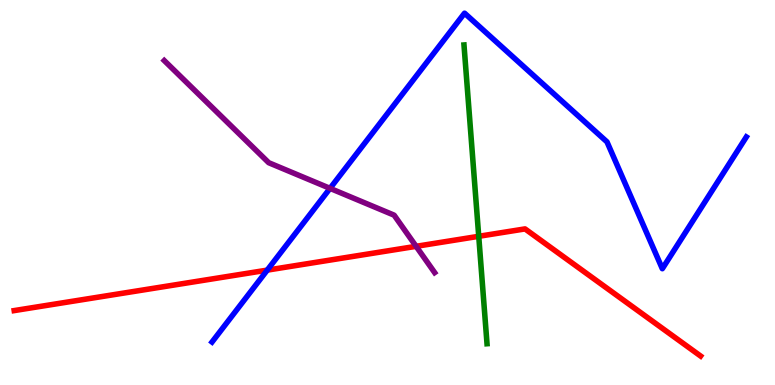[{'lines': ['blue', 'red'], 'intersections': [{'x': 3.45, 'y': 2.98}]}, {'lines': ['green', 'red'], 'intersections': [{'x': 6.18, 'y': 3.86}]}, {'lines': ['purple', 'red'], 'intersections': [{'x': 5.37, 'y': 3.6}]}, {'lines': ['blue', 'green'], 'intersections': []}, {'lines': ['blue', 'purple'], 'intersections': [{'x': 4.26, 'y': 5.11}]}, {'lines': ['green', 'purple'], 'intersections': []}]